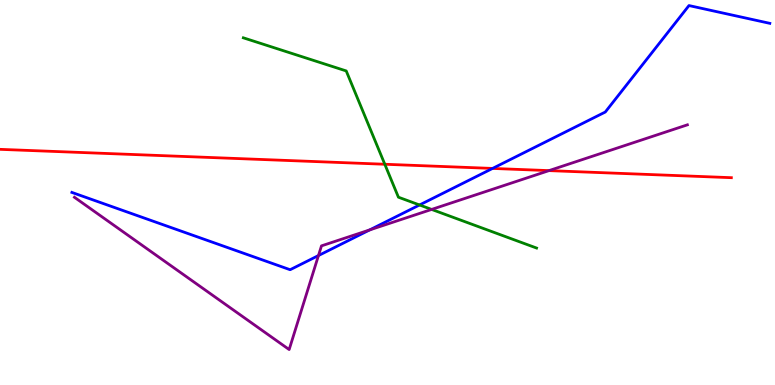[{'lines': ['blue', 'red'], 'intersections': [{'x': 6.36, 'y': 5.63}]}, {'lines': ['green', 'red'], 'intersections': [{'x': 4.97, 'y': 5.73}]}, {'lines': ['purple', 'red'], 'intersections': [{'x': 7.08, 'y': 5.57}]}, {'lines': ['blue', 'green'], 'intersections': [{'x': 5.41, 'y': 4.68}]}, {'lines': ['blue', 'purple'], 'intersections': [{'x': 4.11, 'y': 3.36}, {'x': 4.77, 'y': 4.03}]}, {'lines': ['green', 'purple'], 'intersections': [{'x': 5.57, 'y': 4.56}]}]